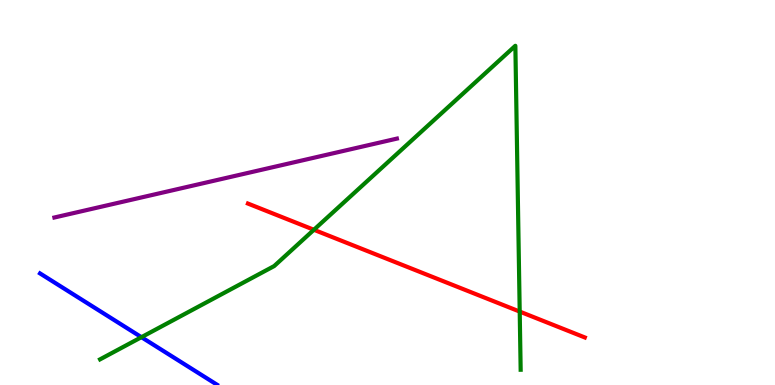[{'lines': ['blue', 'red'], 'intersections': []}, {'lines': ['green', 'red'], 'intersections': [{'x': 4.05, 'y': 4.03}, {'x': 6.71, 'y': 1.91}]}, {'lines': ['purple', 'red'], 'intersections': []}, {'lines': ['blue', 'green'], 'intersections': [{'x': 1.83, 'y': 1.24}]}, {'lines': ['blue', 'purple'], 'intersections': []}, {'lines': ['green', 'purple'], 'intersections': []}]